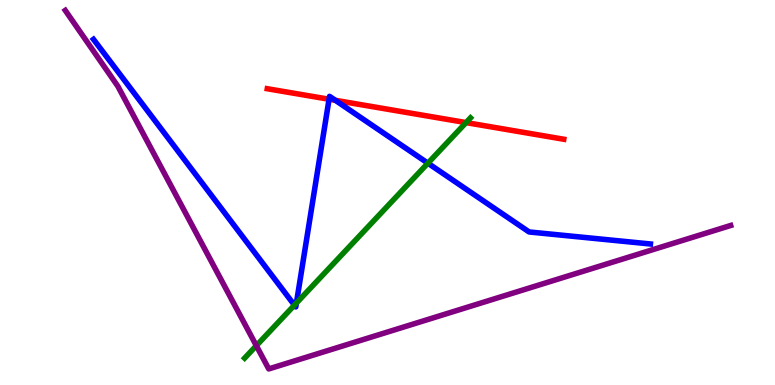[{'lines': ['blue', 'red'], 'intersections': [{'x': 4.25, 'y': 7.42}, {'x': 4.33, 'y': 7.39}]}, {'lines': ['green', 'red'], 'intersections': [{'x': 6.01, 'y': 6.82}]}, {'lines': ['purple', 'red'], 'intersections': []}, {'lines': ['blue', 'green'], 'intersections': [{'x': 3.8, 'y': 2.07}, {'x': 3.82, 'y': 2.13}, {'x': 5.52, 'y': 5.76}]}, {'lines': ['blue', 'purple'], 'intersections': []}, {'lines': ['green', 'purple'], 'intersections': [{'x': 3.31, 'y': 1.02}]}]